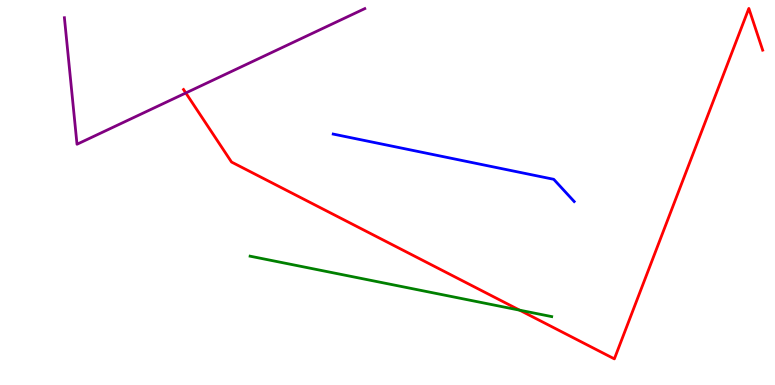[{'lines': ['blue', 'red'], 'intersections': []}, {'lines': ['green', 'red'], 'intersections': [{'x': 6.71, 'y': 1.94}]}, {'lines': ['purple', 'red'], 'intersections': [{'x': 2.4, 'y': 7.59}]}, {'lines': ['blue', 'green'], 'intersections': []}, {'lines': ['blue', 'purple'], 'intersections': []}, {'lines': ['green', 'purple'], 'intersections': []}]